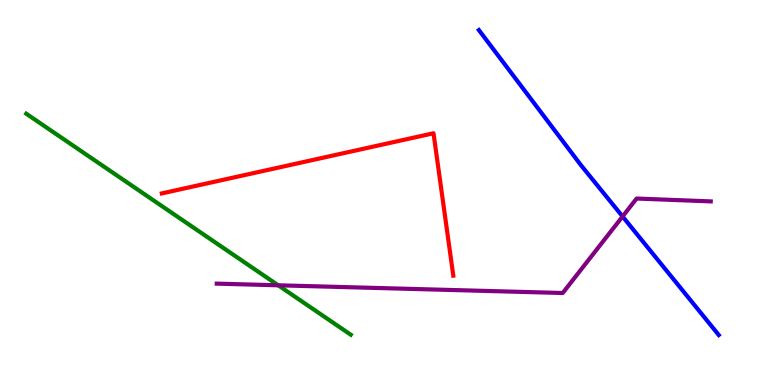[{'lines': ['blue', 'red'], 'intersections': []}, {'lines': ['green', 'red'], 'intersections': []}, {'lines': ['purple', 'red'], 'intersections': []}, {'lines': ['blue', 'green'], 'intersections': []}, {'lines': ['blue', 'purple'], 'intersections': [{'x': 8.03, 'y': 4.38}]}, {'lines': ['green', 'purple'], 'intersections': [{'x': 3.59, 'y': 2.59}]}]